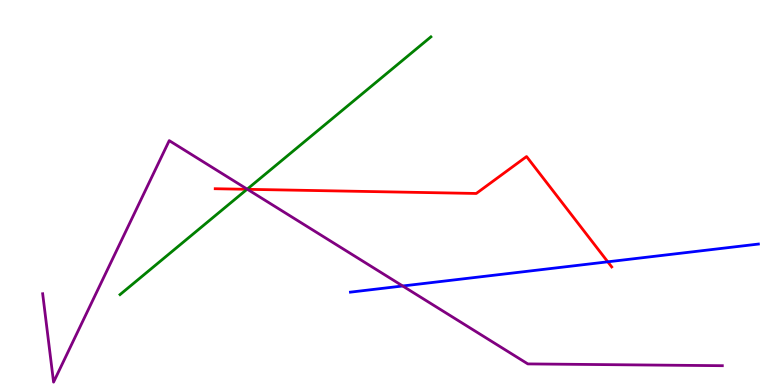[{'lines': ['blue', 'red'], 'intersections': [{'x': 7.84, 'y': 3.2}]}, {'lines': ['green', 'red'], 'intersections': [{'x': 3.19, 'y': 5.08}]}, {'lines': ['purple', 'red'], 'intersections': [{'x': 3.19, 'y': 5.08}]}, {'lines': ['blue', 'green'], 'intersections': []}, {'lines': ['blue', 'purple'], 'intersections': [{'x': 5.2, 'y': 2.57}]}, {'lines': ['green', 'purple'], 'intersections': [{'x': 3.19, 'y': 5.09}]}]